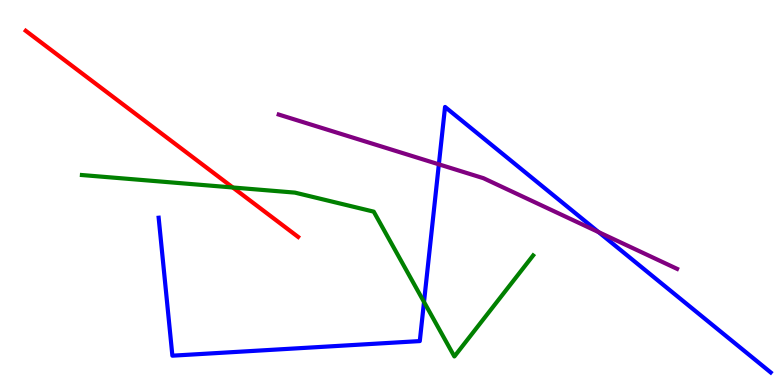[{'lines': ['blue', 'red'], 'intersections': []}, {'lines': ['green', 'red'], 'intersections': [{'x': 3.0, 'y': 5.13}]}, {'lines': ['purple', 'red'], 'intersections': []}, {'lines': ['blue', 'green'], 'intersections': [{'x': 5.47, 'y': 2.16}]}, {'lines': ['blue', 'purple'], 'intersections': [{'x': 5.66, 'y': 5.73}, {'x': 7.72, 'y': 3.97}]}, {'lines': ['green', 'purple'], 'intersections': []}]